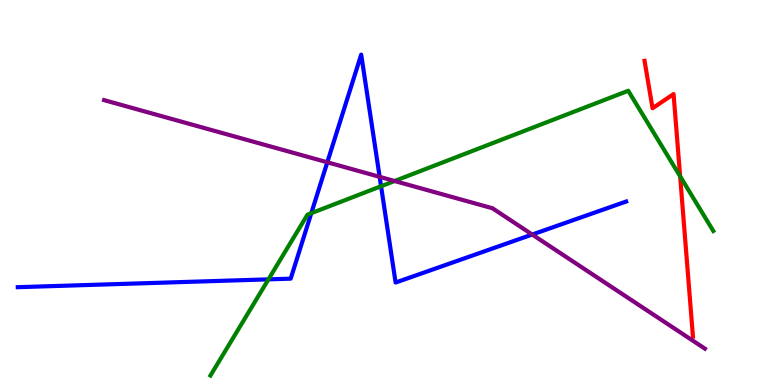[{'lines': ['blue', 'red'], 'intersections': []}, {'lines': ['green', 'red'], 'intersections': [{'x': 8.78, 'y': 5.42}]}, {'lines': ['purple', 'red'], 'intersections': []}, {'lines': ['blue', 'green'], 'intersections': [{'x': 3.46, 'y': 2.74}, {'x': 4.02, 'y': 4.46}, {'x': 4.92, 'y': 5.16}]}, {'lines': ['blue', 'purple'], 'intersections': [{'x': 4.22, 'y': 5.79}, {'x': 4.9, 'y': 5.41}, {'x': 6.87, 'y': 3.91}]}, {'lines': ['green', 'purple'], 'intersections': [{'x': 5.09, 'y': 5.3}]}]